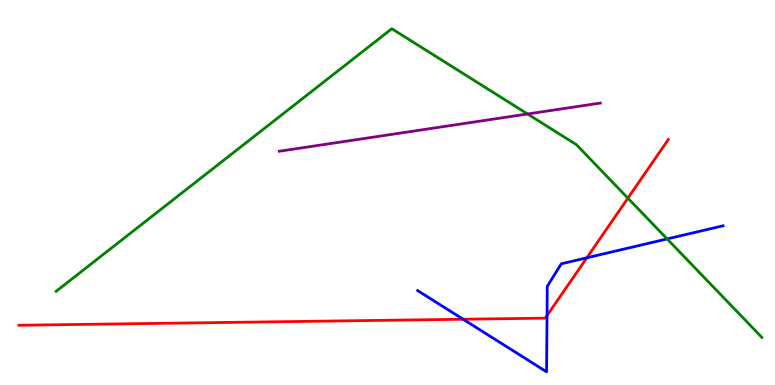[{'lines': ['blue', 'red'], 'intersections': [{'x': 5.98, 'y': 1.71}, {'x': 7.06, 'y': 1.8}, {'x': 7.57, 'y': 3.3}]}, {'lines': ['green', 'red'], 'intersections': [{'x': 8.1, 'y': 4.85}]}, {'lines': ['purple', 'red'], 'intersections': []}, {'lines': ['blue', 'green'], 'intersections': [{'x': 8.61, 'y': 3.79}]}, {'lines': ['blue', 'purple'], 'intersections': []}, {'lines': ['green', 'purple'], 'intersections': [{'x': 6.81, 'y': 7.04}]}]